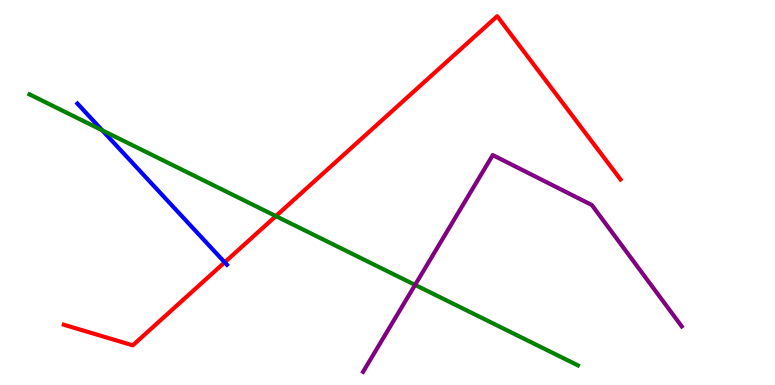[{'lines': ['blue', 'red'], 'intersections': [{'x': 2.9, 'y': 3.19}]}, {'lines': ['green', 'red'], 'intersections': [{'x': 3.56, 'y': 4.39}]}, {'lines': ['purple', 'red'], 'intersections': []}, {'lines': ['blue', 'green'], 'intersections': [{'x': 1.32, 'y': 6.62}]}, {'lines': ['blue', 'purple'], 'intersections': []}, {'lines': ['green', 'purple'], 'intersections': [{'x': 5.36, 'y': 2.6}]}]